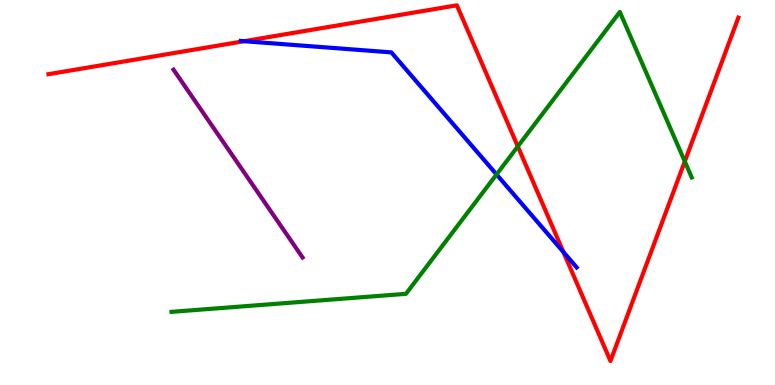[{'lines': ['blue', 'red'], 'intersections': [{'x': 3.15, 'y': 8.93}, {'x': 7.27, 'y': 3.45}]}, {'lines': ['green', 'red'], 'intersections': [{'x': 6.68, 'y': 6.2}, {'x': 8.84, 'y': 5.81}]}, {'lines': ['purple', 'red'], 'intersections': []}, {'lines': ['blue', 'green'], 'intersections': [{'x': 6.41, 'y': 5.47}]}, {'lines': ['blue', 'purple'], 'intersections': []}, {'lines': ['green', 'purple'], 'intersections': []}]